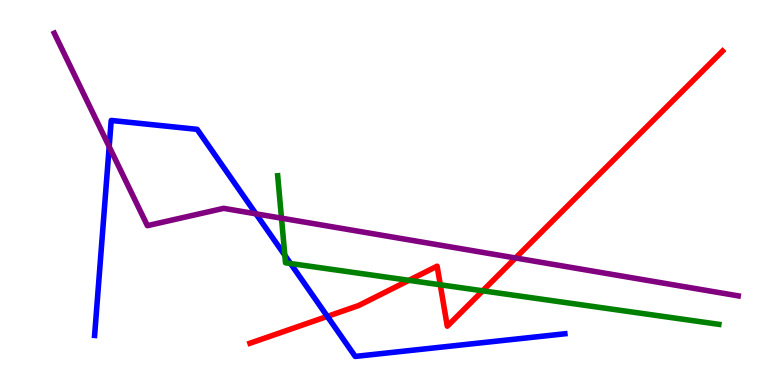[{'lines': ['blue', 'red'], 'intersections': [{'x': 4.22, 'y': 1.78}]}, {'lines': ['green', 'red'], 'intersections': [{'x': 5.28, 'y': 2.72}, {'x': 5.68, 'y': 2.6}, {'x': 6.23, 'y': 2.45}]}, {'lines': ['purple', 'red'], 'intersections': [{'x': 6.65, 'y': 3.3}]}, {'lines': ['blue', 'green'], 'intersections': [{'x': 3.68, 'y': 3.37}, {'x': 3.75, 'y': 3.16}]}, {'lines': ['blue', 'purple'], 'intersections': [{'x': 1.41, 'y': 6.19}, {'x': 3.3, 'y': 4.45}]}, {'lines': ['green', 'purple'], 'intersections': [{'x': 3.63, 'y': 4.33}]}]